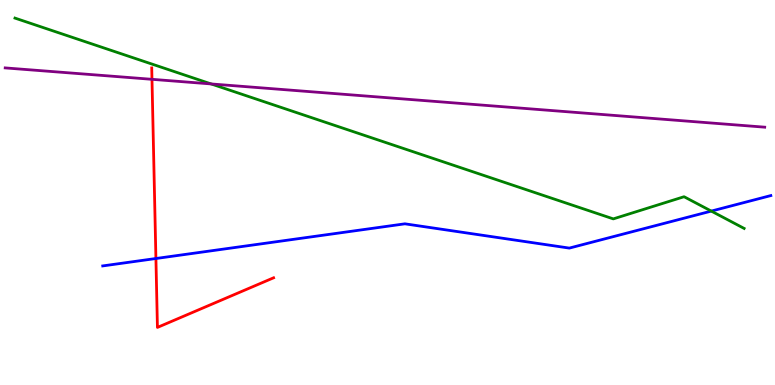[{'lines': ['blue', 'red'], 'intersections': [{'x': 2.01, 'y': 3.29}]}, {'lines': ['green', 'red'], 'intersections': []}, {'lines': ['purple', 'red'], 'intersections': [{'x': 1.96, 'y': 7.94}]}, {'lines': ['blue', 'green'], 'intersections': [{'x': 9.18, 'y': 4.52}]}, {'lines': ['blue', 'purple'], 'intersections': []}, {'lines': ['green', 'purple'], 'intersections': [{'x': 2.72, 'y': 7.82}]}]